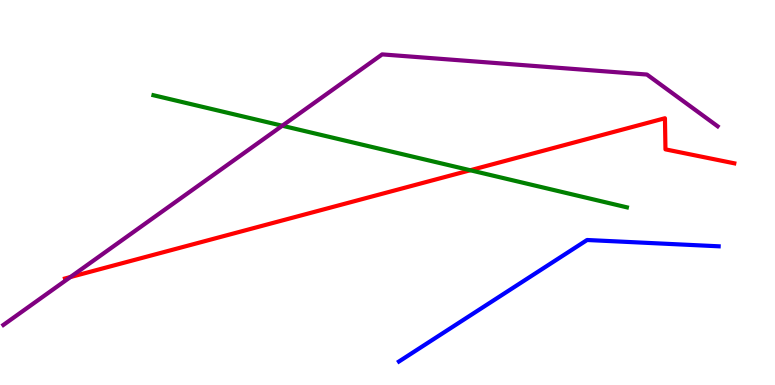[{'lines': ['blue', 'red'], 'intersections': []}, {'lines': ['green', 'red'], 'intersections': [{'x': 6.07, 'y': 5.58}]}, {'lines': ['purple', 'red'], 'intersections': [{'x': 0.909, 'y': 2.8}]}, {'lines': ['blue', 'green'], 'intersections': []}, {'lines': ['blue', 'purple'], 'intersections': []}, {'lines': ['green', 'purple'], 'intersections': [{'x': 3.64, 'y': 6.73}]}]